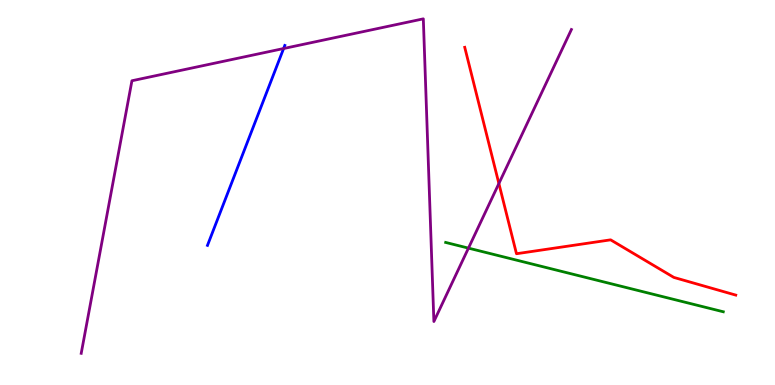[{'lines': ['blue', 'red'], 'intersections': []}, {'lines': ['green', 'red'], 'intersections': []}, {'lines': ['purple', 'red'], 'intersections': [{'x': 6.44, 'y': 5.23}]}, {'lines': ['blue', 'green'], 'intersections': []}, {'lines': ['blue', 'purple'], 'intersections': [{'x': 3.66, 'y': 8.74}]}, {'lines': ['green', 'purple'], 'intersections': [{'x': 6.04, 'y': 3.56}]}]